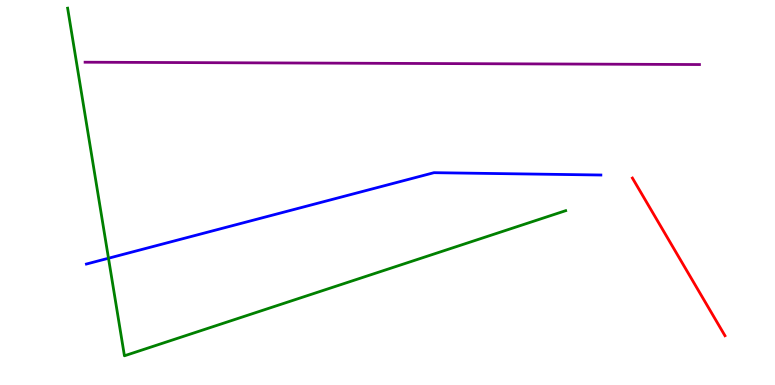[{'lines': ['blue', 'red'], 'intersections': []}, {'lines': ['green', 'red'], 'intersections': []}, {'lines': ['purple', 'red'], 'intersections': []}, {'lines': ['blue', 'green'], 'intersections': [{'x': 1.4, 'y': 3.29}]}, {'lines': ['blue', 'purple'], 'intersections': []}, {'lines': ['green', 'purple'], 'intersections': []}]